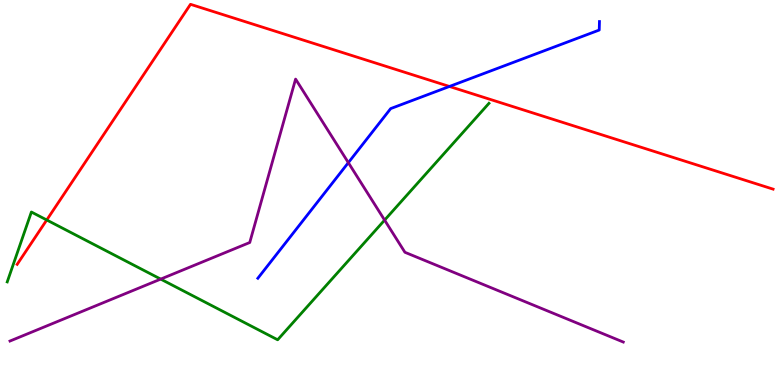[{'lines': ['blue', 'red'], 'intersections': [{'x': 5.8, 'y': 7.75}]}, {'lines': ['green', 'red'], 'intersections': [{'x': 0.603, 'y': 4.29}]}, {'lines': ['purple', 'red'], 'intersections': []}, {'lines': ['blue', 'green'], 'intersections': []}, {'lines': ['blue', 'purple'], 'intersections': [{'x': 4.49, 'y': 5.78}]}, {'lines': ['green', 'purple'], 'intersections': [{'x': 2.07, 'y': 2.75}, {'x': 4.96, 'y': 4.28}]}]